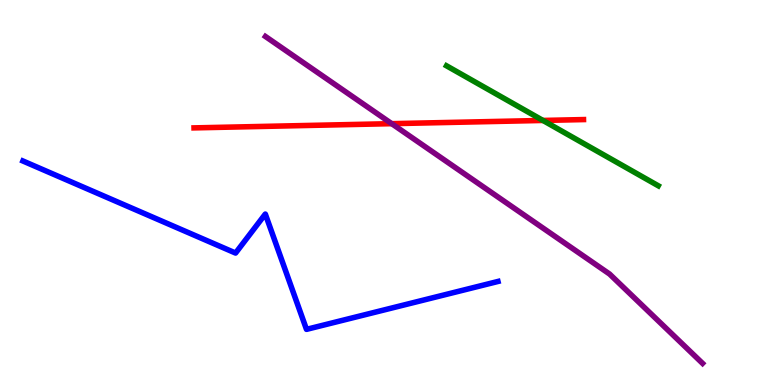[{'lines': ['blue', 'red'], 'intersections': []}, {'lines': ['green', 'red'], 'intersections': [{'x': 7.01, 'y': 6.87}]}, {'lines': ['purple', 'red'], 'intersections': [{'x': 5.05, 'y': 6.79}]}, {'lines': ['blue', 'green'], 'intersections': []}, {'lines': ['blue', 'purple'], 'intersections': []}, {'lines': ['green', 'purple'], 'intersections': []}]